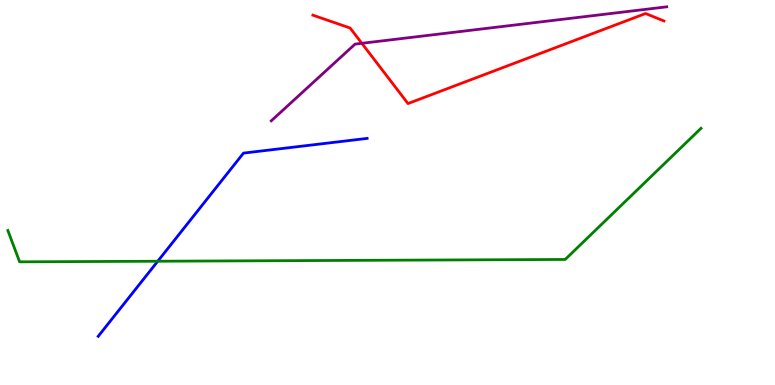[{'lines': ['blue', 'red'], 'intersections': []}, {'lines': ['green', 'red'], 'intersections': []}, {'lines': ['purple', 'red'], 'intersections': [{'x': 4.67, 'y': 8.88}]}, {'lines': ['blue', 'green'], 'intersections': [{'x': 2.04, 'y': 3.21}]}, {'lines': ['blue', 'purple'], 'intersections': []}, {'lines': ['green', 'purple'], 'intersections': []}]